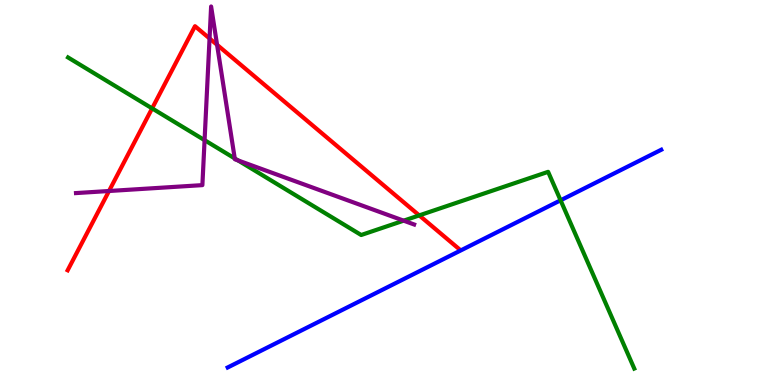[{'lines': ['blue', 'red'], 'intersections': []}, {'lines': ['green', 'red'], 'intersections': [{'x': 1.96, 'y': 7.18}, {'x': 5.41, 'y': 4.41}]}, {'lines': ['purple', 'red'], 'intersections': [{'x': 1.41, 'y': 5.04}, {'x': 2.7, 'y': 9.0}, {'x': 2.8, 'y': 8.84}]}, {'lines': ['blue', 'green'], 'intersections': [{'x': 7.23, 'y': 4.8}]}, {'lines': ['blue', 'purple'], 'intersections': []}, {'lines': ['green', 'purple'], 'intersections': [{'x': 2.64, 'y': 6.36}, {'x': 3.03, 'y': 5.89}, {'x': 3.07, 'y': 5.83}, {'x': 5.21, 'y': 4.27}]}]